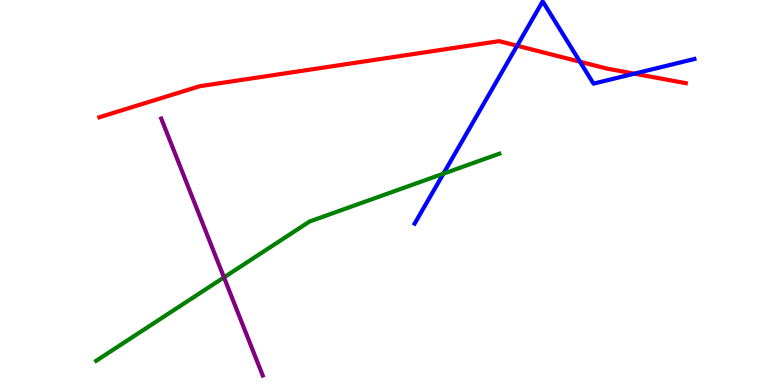[{'lines': ['blue', 'red'], 'intersections': [{'x': 6.67, 'y': 8.81}, {'x': 7.48, 'y': 8.4}, {'x': 8.19, 'y': 8.09}]}, {'lines': ['green', 'red'], 'intersections': []}, {'lines': ['purple', 'red'], 'intersections': []}, {'lines': ['blue', 'green'], 'intersections': [{'x': 5.72, 'y': 5.49}]}, {'lines': ['blue', 'purple'], 'intersections': []}, {'lines': ['green', 'purple'], 'intersections': [{'x': 2.89, 'y': 2.8}]}]